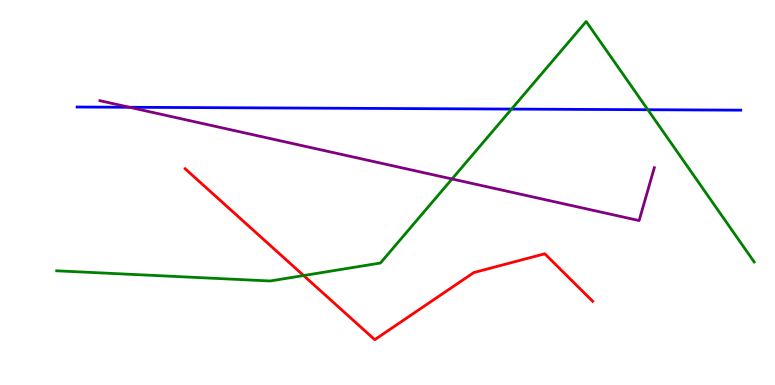[{'lines': ['blue', 'red'], 'intersections': []}, {'lines': ['green', 'red'], 'intersections': [{'x': 3.92, 'y': 2.84}]}, {'lines': ['purple', 'red'], 'intersections': []}, {'lines': ['blue', 'green'], 'intersections': [{'x': 6.6, 'y': 7.17}, {'x': 8.36, 'y': 7.15}]}, {'lines': ['blue', 'purple'], 'intersections': [{'x': 1.67, 'y': 7.21}]}, {'lines': ['green', 'purple'], 'intersections': [{'x': 5.83, 'y': 5.35}]}]